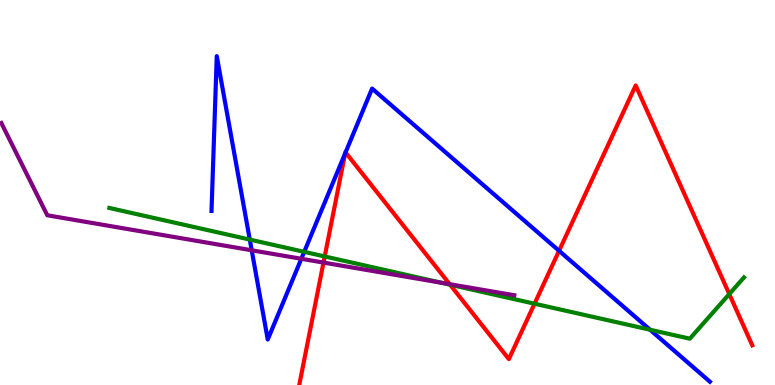[{'lines': ['blue', 'red'], 'intersections': [{'x': 4.45, 'y': 6.02}, {'x': 4.46, 'y': 6.04}, {'x': 7.21, 'y': 3.49}]}, {'lines': ['green', 'red'], 'intersections': [{'x': 4.19, 'y': 3.34}, {'x': 5.81, 'y': 2.61}, {'x': 6.9, 'y': 2.11}, {'x': 9.41, 'y': 2.36}]}, {'lines': ['purple', 'red'], 'intersections': [{'x': 4.17, 'y': 3.18}, {'x': 5.8, 'y': 2.62}]}, {'lines': ['blue', 'green'], 'intersections': [{'x': 3.22, 'y': 3.78}, {'x': 3.93, 'y': 3.46}, {'x': 8.39, 'y': 1.44}]}, {'lines': ['blue', 'purple'], 'intersections': [{'x': 3.25, 'y': 3.5}, {'x': 3.89, 'y': 3.28}]}, {'lines': ['green', 'purple'], 'intersections': [{'x': 5.7, 'y': 2.65}]}]